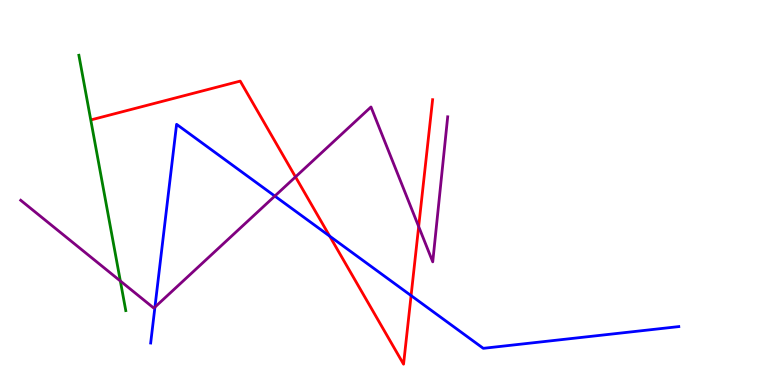[{'lines': ['blue', 'red'], 'intersections': [{'x': 4.25, 'y': 3.87}, {'x': 5.3, 'y': 2.32}]}, {'lines': ['green', 'red'], 'intersections': []}, {'lines': ['purple', 'red'], 'intersections': [{'x': 3.81, 'y': 5.41}, {'x': 5.4, 'y': 4.12}]}, {'lines': ['blue', 'green'], 'intersections': []}, {'lines': ['blue', 'purple'], 'intersections': [{'x': 2.0, 'y': 2.02}, {'x': 3.55, 'y': 4.91}]}, {'lines': ['green', 'purple'], 'intersections': [{'x': 1.55, 'y': 2.7}]}]